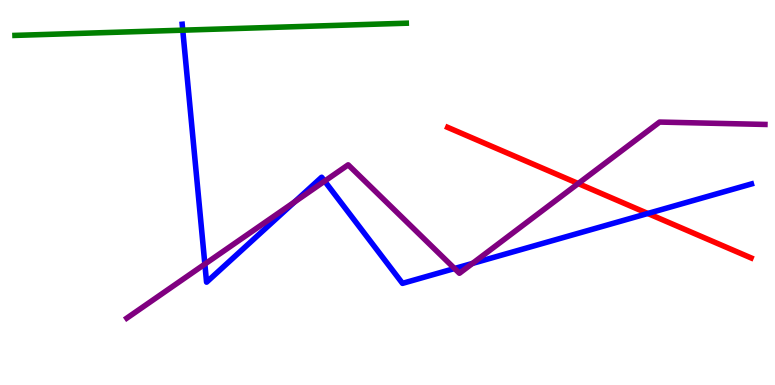[{'lines': ['blue', 'red'], 'intersections': [{'x': 8.36, 'y': 4.46}]}, {'lines': ['green', 'red'], 'intersections': []}, {'lines': ['purple', 'red'], 'intersections': [{'x': 7.46, 'y': 5.23}]}, {'lines': ['blue', 'green'], 'intersections': [{'x': 2.36, 'y': 9.22}]}, {'lines': ['blue', 'purple'], 'intersections': [{'x': 2.64, 'y': 3.14}, {'x': 3.8, 'y': 4.75}, {'x': 4.19, 'y': 5.3}, {'x': 5.87, 'y': 3.03}, {'x': 6.1, 'y': 3.16}]}, {'lines': ['green', 'purple'], 'intersections': []}]